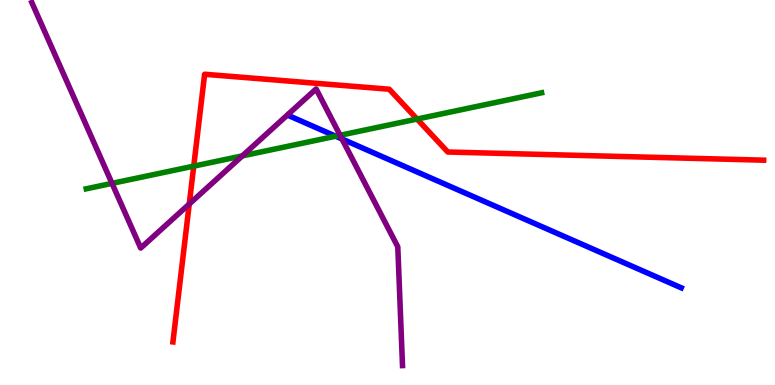[{'lines': ['blue', 'red'], 'intersections': []}, {'lines': ['green', 'red'], 'intersections': [{'x': 2.5, 'y': 5.68}, {'x': 5.38, 'y': 6.91}]}, {'lines': ['purple', 'red'], 'intersections': [{'x': 2.44, 'y': 4.7}]}, {'lines': ['blue', 'green'], 'intersections': [{'x': 4.33, 'y': 6.46}]}, {'lines': ['blue', 'purple'], 'intersections': [{'x': 4.41, 'y': 6.39}]}, {'lines': ['green', 'purple'], 'intersections': [{'x': 1.45, 'y': 5.24}, {'x': 3.13, 'y': 5.95}, {'x': 4.39, 'y': 6.49}]}]